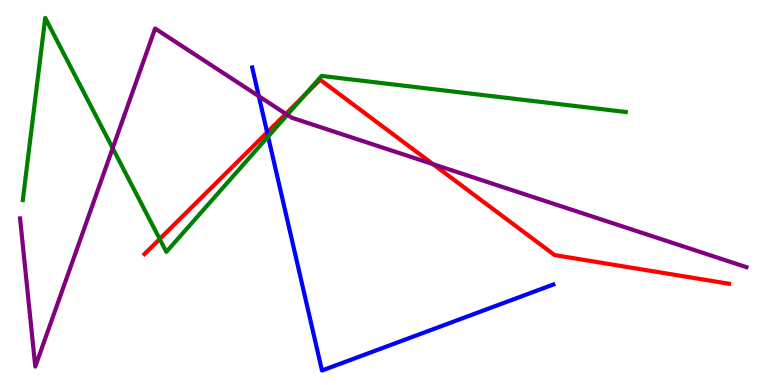[{'lines': ['blue', 'red'], 'intersections': [{'x': 3.45, 'y': 6.56}]}, {'lines': ['green', 'red'], 'intersections': [{'x': 2.06, 'y': 3.79}, {'x': 3.93, 'y': 7.52}]}, {'lines': ['purple', 'red'], 'intersections': [{'x': 3.69, 'y': 7.04}, {'x': 5.59, 'y': 5.74}]}, {'lines': ['blue', 'green'], 'intersections': [{'x': 3.46, 'y': 6.45}]}, {'lines': ['blue', 'purple'], 'intersections': [{'x': 3.34, 'y': 7.5}]}, {'lines': ['green', 'purple'], 'intersections': [{'x': 1.45, 'y': 6.15}, {'x': 3.71, 'y': 7.02}]}]